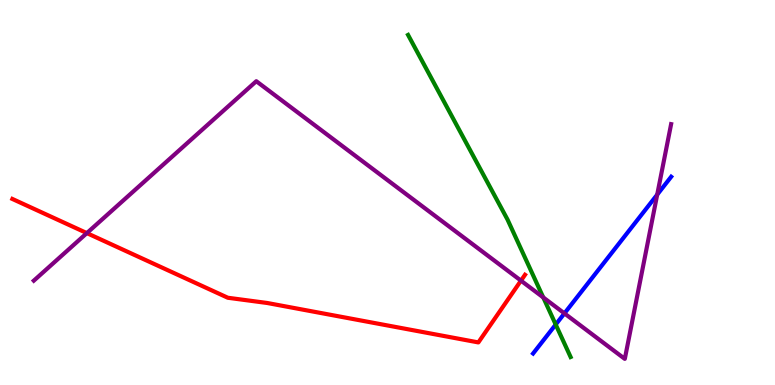[{'lines': ['blue', 'red'], 'intersections': []}, {'lines': ['green', 'red'], 'intersections': []}, {'lines': ['purple', 'red'], 'intersections': [{'x': 1.12, 'y': 3.95}, {'x': 6.72, 'y': 2.71}]}, {'lines': ['blue', 'green'], 'intersections': [{'x': 7.17, 'y': 1.57}]}, {'lines': ['blue', 'purple'], 'intersections': [{'x': 7.28, 'y': 1.86}, {'x': 8.48, 'y': 4.94}]}, {'lines': ['green', 'purple'], 'intersections': [{'x': 7.01, 'y': 2.27}]}]